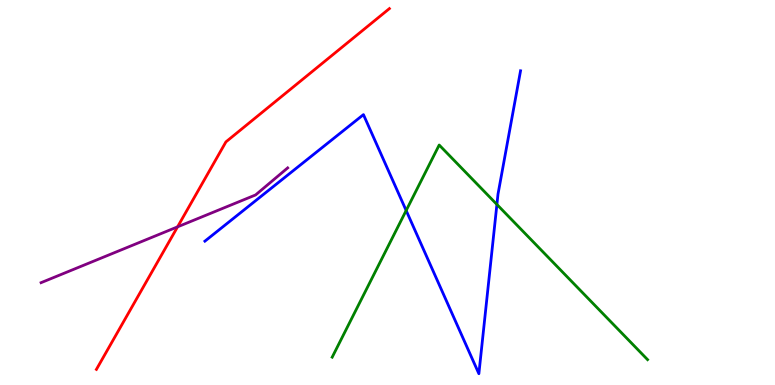[{'lines': ['blue', 'red'], 'intersections': []}, {'lines': ['green', 'red'], 'intersections': []}, {'lines': ['purple', 'red'], 'intersections': [{'x': 2.29, 'y': 4.11}]}, {'lines': ['blue', 'green'], 'intersections': [{'x': 5.24, 'y': 4.53}, {'x': 6.41, 'y': 4.69}]}, {'lines': ['blue', 'purple'], 'intersections': []}, {'lines': ['green', 'purple'], 'intersections': []}]